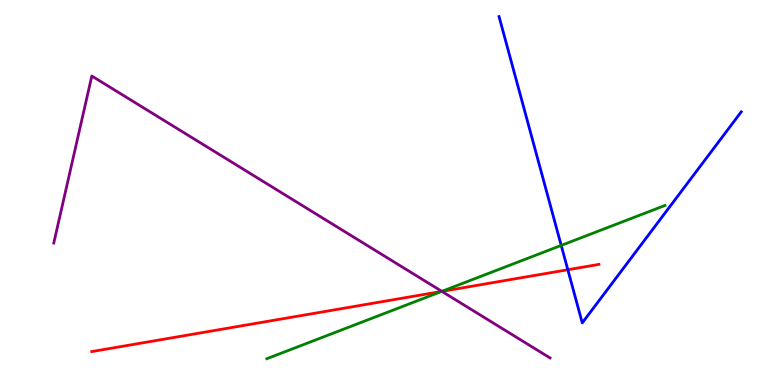[{'lines': ['blue', 'red'], 'intersections': [{'x': 7.33, 'y': 2.99}]}, {'lines': ['green', 'red'], 'intersections': [{'x': 5.7, 'y': 2.43}]}, {'lines': ['purple', 'red'], 'intersections': [{'x': 5.7, 'y': 2.43}]}, {'lines': ['blue', 'green'], 'intersections': [{'x': 7.24, 'y': 3.63}]}, {'lines': ['blue', 'purple'], 'intersections': []}, {'lines': ['green', 'purple'], 'intersections': [{'x': 5.7, 'y': 2.43}]}]